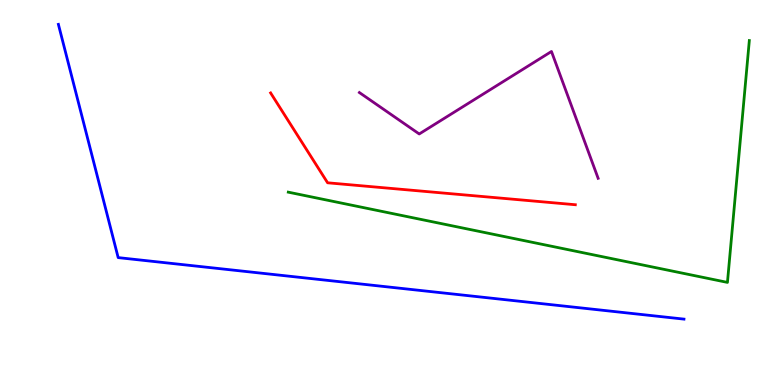[{'lines': ['blue', 'red'], 'intersections': []}, {'lines': ['green', 'red'], 'intersections': []}, {'lines': ['purple', 'red'], 'intersections': []}, {'lines': ['blue', 'green'], 'intersections': []}, {'lines': ['blue', 'purple'], 'intersections': []}, {'lines': ['green', 'purple'], 'intersections': []}]